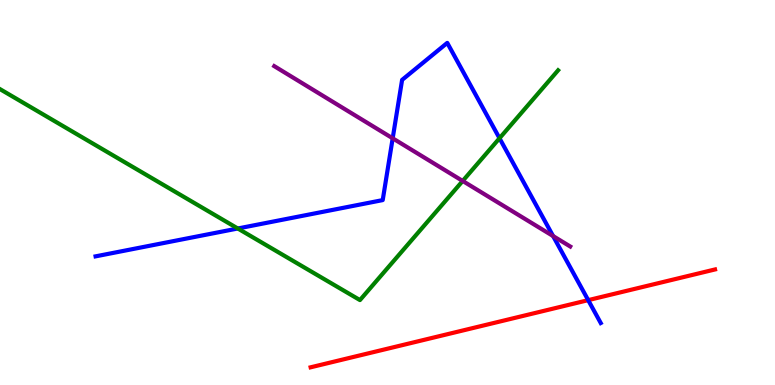[{'lines': ['blue', 'red'], 'intersections': [{'x': 7.59, 'y': 2.2}]}, {'lines': ['green', 'red'], 'intersections': []}, {'lines': ['purple', 'red'], 'intersections': []}, {'lines': ['blue', 'green'], 'intersections': [{'x': 3.07, 'y': 4.07}, {'x': 6.45, 'y': 6.41}]}, {'lines': ['blue', 'purple'], 'intersections': [{'x': 5.07, 'y': 6.41}, {'x': 7.14, 'y': 3.87}]}, {'lines': ['green', 'purple'], 'intersections': [{'x': 5.97, 'y': 5.3}]}]